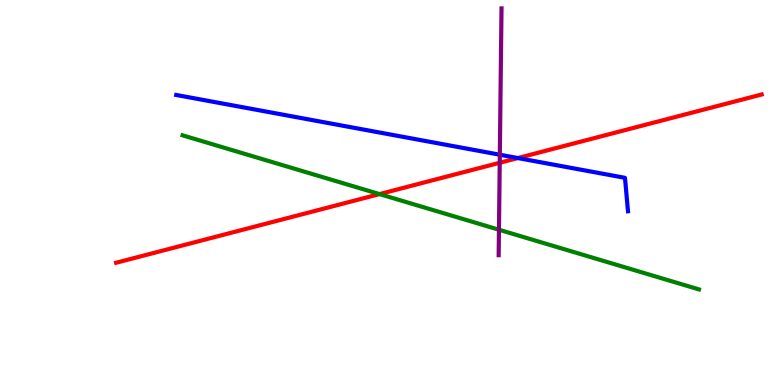[{'lines': ['blue', 'red'], 'intersections': [{'x': 6.68, 'y': 5.89}]}, {'lines': ['green', 'red'], 'intersections': [{'x': 4.9, 'y': 4.96}]}, {'lines': ['purple', 'red'], 'intersections': [{'x': 6.45, 'y': 5.77}]}, {'lines': ['blue', 'green'], 'intersections': []}, {'lines': ['blue', 'purple'], 'intersections': [{'x': 6.45, 'y': 5.98}]}, {'lines': ['green', 'purple'], 'intersections': [{'x': 6.44, 'y': 4.03}]}]